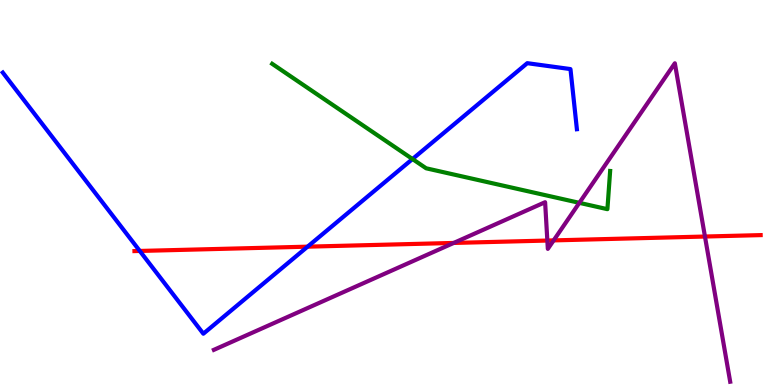[{'lines': ['blue', 'red'], 'intersections': [{'x': 1.8, 'y': 3.48}, {'x': 3.97, 'y': 3.59}]}, {'lines': ['green', 'red'], 'intersections': []}, {'lines': ['purple', 'red'], 'intersections': [{'x': 5.85, 'y': 3.69}, {'x': 7.06, 'y': 3.75}, {'x': 7.14, 'y': 3.76}, {'x': 9.1, 'y': 3.86}]}, {'lines': ['blue', 'green'], 'intersections': [{'x': 5.32, 'y': 5.87}]}, {'lines': ['blue', 'purple'], 'intersections': []}, {'lines': ['green', 'purple'], 'intersections': [{'x': 7.48, 'y': 4.73}]}]